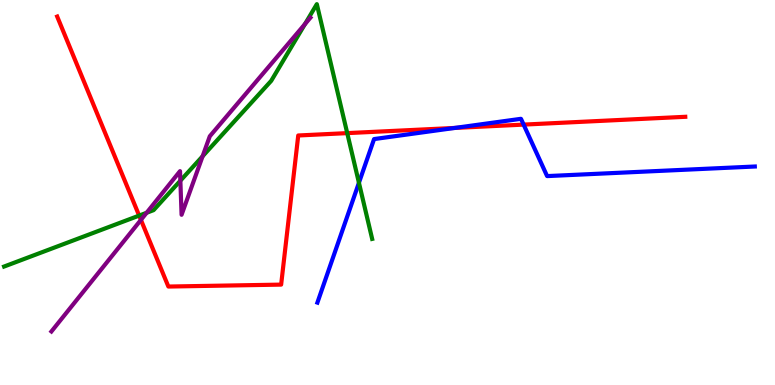[{'lines': ['blue', 'red'], 'intersections': [{'x': 5.87, 'y': 6.68}, {'x': 6.76, 'y': 6.76}]}, {'lines': ['green', 'red'], 'intersections': [{'x': 1.8, 'y': 4.4}, {'x': 4.48, 'y': 6.54}]}, {'lines': ['purple', 'red'], 'intersections': [{'x': 1.82, 'y': 4.29}]}, {'lines': ['blue', 'green'], 'intersections': [{'x': 4.63, 'y': 5.25}]}, {'lines': ['blue', 'purple'], 'intersections': []}, {'lines': ['green', 'purple'], 'intersections': [{'x': 1.89, 'y': 4.47}, {'x': 2.33, 'y': 5.31}, {'x': 2.61, 'y': 5.94}, {'x': 3.93, 'y': 9.37}]}]